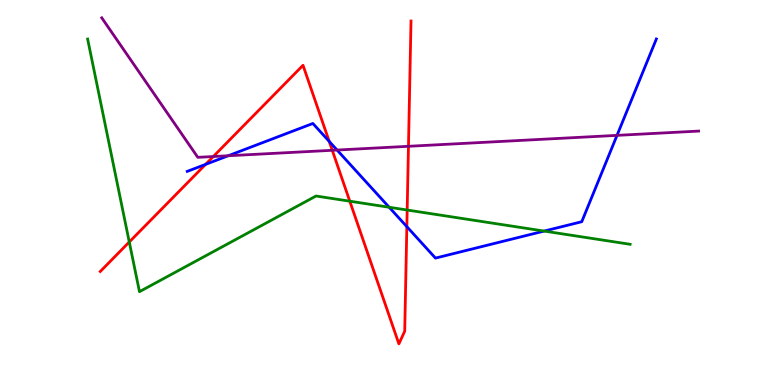[{'lines': ['blue', 'red'], 'intersections': [{'x': 2.65, 'y': 5.73}, {'x': 4.25, 'y': 6.33}, {'x': 5.25, 'y': 4.11}]}, {'lines': ['green', 'red'], 'intersections': [{'x': 1.67, 'y': 3.71}, {'x': 4.51, 'y': 4.77}, {'x': 5.25, 'y': 4.54}]}, {'lines': ['purple', 'red'], 'intersections': [{'x': 2.75, 'y': 5.93}, {'x': 4.29, 'y': 6.1}, {'x': 5.27, 'y': 6.2}]}, {'lines': ['blue', 'green'], 'intersections': [{'x': 5.02, 'y': 4.62}, {'x': 7.02, 'y': 4.0}]}, {'lines': ['blue', 'purple'], 'intersections': [{'x': 2.94, 'y': 5.95}, {'x': 4.35, 'y': 6.1}, {'x': 7.96, 'y': 6.48}]}, {'lines': ['green', 'purple'], 'intersections': []}]